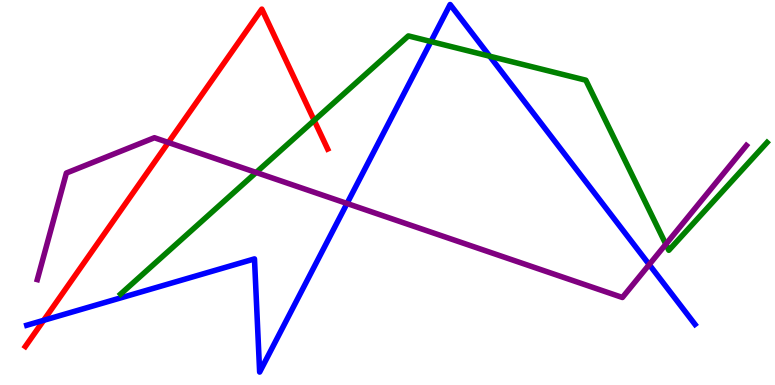[{'lines': ['blue', 'red'], 'intersections': [{'x': 0.564, 'y': 1.68}]}, {'lines': ['green', 'red'], 'intersections': [{'x': 4.05, 'y': 6.87}]}, {'lines': ['purple', 'red'], 'intersections': [{'x': 2.17, 'y': 6.3}]}, {'lines': ['blue', 'green'], 'intersections': [{'x': 5.56, 'y': 8.92}, {'x': 6.32, 'y': 8.54}]}, {'lines': ['blue', 'purple'], 'intersections': [{'x': 4.48, 'y': 4.71}, {'x': 8.38, 'y': 3.13}]}, {'lines': ['green', 'purple'], 'intersections': [{'x': 3.31, 'y': 5.52}, {'x': 8.59, 'y': 3.66}]}]